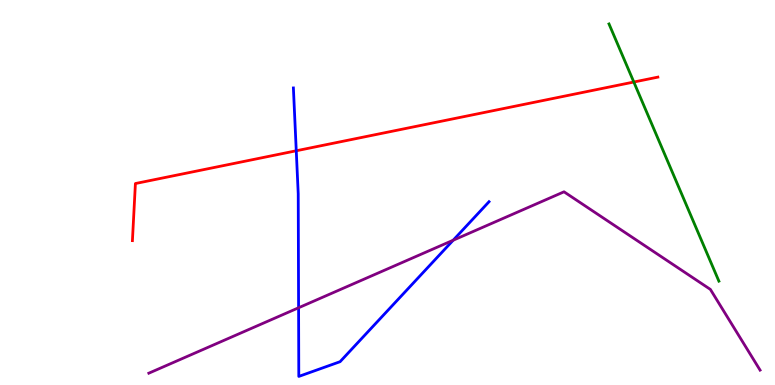[{'lines': ['blue', 'red'], 'intersections': [{'x': 3.82, 'y': 6.08}]}, {'lines': ['green', 'red'], 'intersections': [{'x': 8.18, 'y': 7.87}]}, {'lines': ['purple', 'red'], 'intersections': []}, {'lines': ['blue', 'green'], 'intersections': []}, {'lines': ['blue', 'purple'], 'intersections': [{'x': 3.85, 'y': 2.01}, {'x': 5.85, 'y': 3.76}]}, {'lines': ['green', 'purple'], 'intersections': []}]